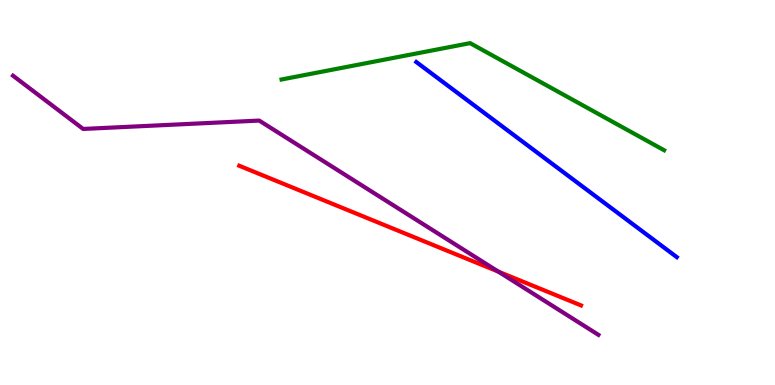[{'lines': ['blue', 'red'], 'intersections': []}, {'lines': ['green', 'red'], 'intersections': []}, {'lines': ['purple', 'red'], 'intersections': [{'x': 6.43, 'y': 2.95}]}, {'lines': ['blue', 'green'], 'intersections': []}, {'lines': ['blue', 'purple'], 'intersections': []}, {'lines': ['green', 'purple'], 'intersections': []}]